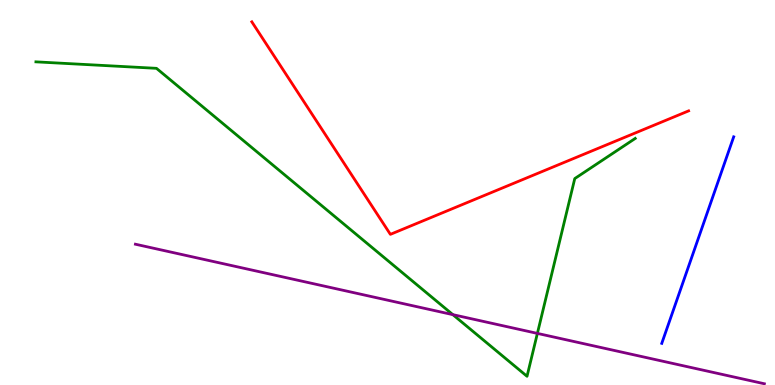[{'lines': ['blue', 'red'], 'intersections': []}, {'lines': ['green', 'red'], 'intersections': []}, {'lines': ['purple', 'red'], 'intersections': []}, {'lines': ['blue', 'green'], 'intersections': []}, {'lines': ['blue', 'purple'], 'intersections': []}, {'lines': ['green', 'purple'], 'intersections': [{'x': 5.84, 'y': 1.83}, {'x': 6.93, 'y': 1.34}]}]